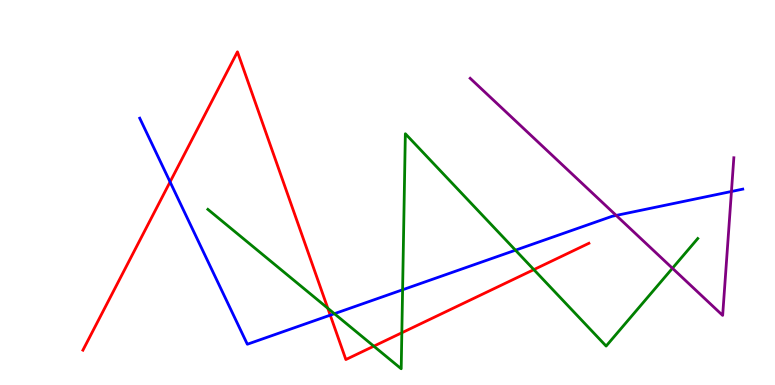[{'lines': ['blue', 'red'], 'intersections': [{'x': 2.19, 'y': 5.28}, {'x': 4.26, 'y': 1.81}]}, {'lines': ['green', 'red'], 'intersections': [{'x': 4.23, 'y': 1.99}, {'x': 4.82, 'y': 1.01}, {'x': 5.18, 'y': 1.36}, {'x': 6.89, 'y': 3.0}]}, {'lines': ['purple', 'red'], 'intersections': []}, {'lines': ['blue', 'green'], 'intersections': [{'x': 4.31, 'y': 1.85}, {'x': 5.19, 'y': 2.47}, {'x': 6.65, 'y': 3.5}]}, {'lines': ['blue', 'purple'], 'intersections': [{'x': 7.95, 'y': 4.4}, {'x': 9.44, 'y': 5.03}]}, {'lines': ['green', 'purple'], 'intersections': [{'x': 8.68, 'y': 3.03}]}]